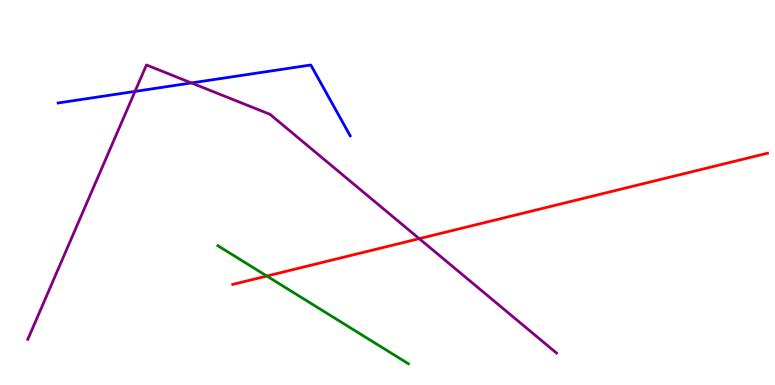[{'lines': ['blue', 'red'], 'intersections': []}, {'lines': ['green', 'red'], 'intersections': [{'x': 3.44, 'y': 2.83}]}, {'lines': ['purple', 'red'], 'intersections': [{'x': 5.41, 'y': 3.8}]}, {'lines': ['blue', 'green'], 'intersections': []}, {'lines': ['blue', 'purple'], 'intersections': [{'x': 1.74, 'y': 7.63}, {'x': 2.47, 'y': 7.85}]}, {'lines': ['green', 'purple'], 'intersections': []}]